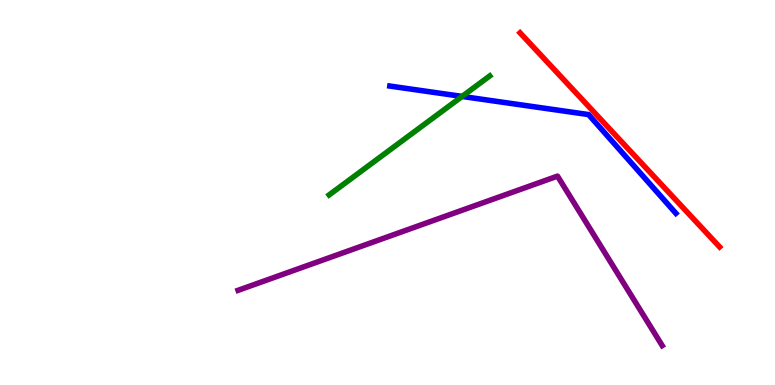[{'lines': ['blue', 'red'], 'intersections': []}, {'lines': ['green', 'red'], 'intersections': []}, {'lines': ['purple', 'red'], 'intersections': []}, {'lines': ['blue', 'green'], 'intersections': [{'x': 5.96, 'y': 7.5}]}, {'lines': ['blue', 'purple'], 'intersections': []}, {'lines': ['green', 'purple'], 'intersections': []}]